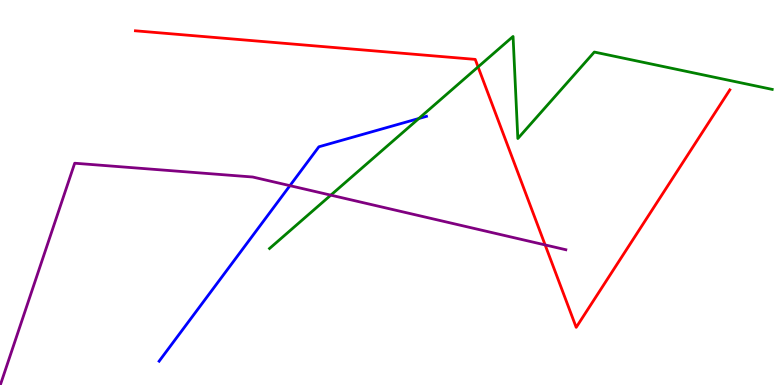[{'lines': ['blue', 'red'], 'intersections': []}, {'lines': ['green', 'red'], 'intersections': [{'x': 6.17, 'y': 8.26}]}, {'lines': ['purple', 'red'], 'intersections': [{'x': 7.03, 'y': 3.64}]}, {'lines': ['blue', 'green'], 'intersections': [{'x': 5.4, 'y': 6.92}]}, {'lines': ['blue', 'purple'], 'intersections': [{'x': 3.74, 'y': 5.18}]}, {'lines': ['green', 'purple'], 'intersections': [{'x': 4.27, 'y': 4.93}]}]